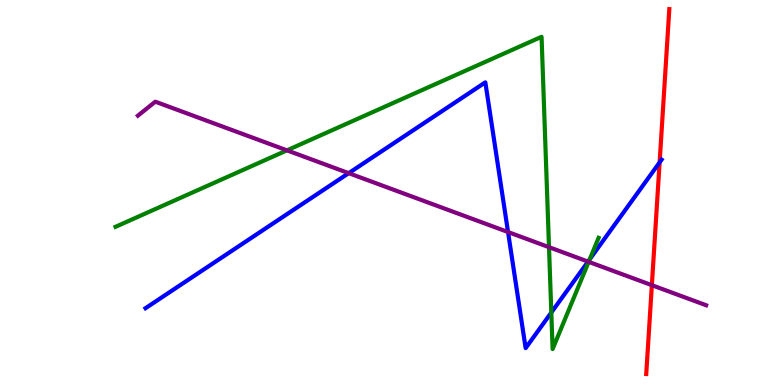[{'lines': ['blue', 'red'], 'intersections': [{'x': 8.51, 'y': 5.78}]}, {'lines': ['green', 'red'], 'intersections': []}, {'lines': ['purple', 'red'], 'intersections': [{'x': 8.41, 'y': 2.59}]}, {'lines': ['blue', 'green'], 'intersections': [{'x': 7.11, 'y': 1.88}, {'x': 7.61, 'y': 3.27}]}, {'lines': ['blue', 'purple'], 'intersections': [{'x': 4.5, 'y': 5.5}, {'x': 6.56, 'y': 3.97}, {'x': 7.59, 'y': 3.2}]}, {'lines': ['green', 'purple'], 'intersections': [{'x': 3.7, 'y': 6.09}, {'x': 7.08, 'y': 3.58}, {'x': 7.6, 'y': 3.2}]}]